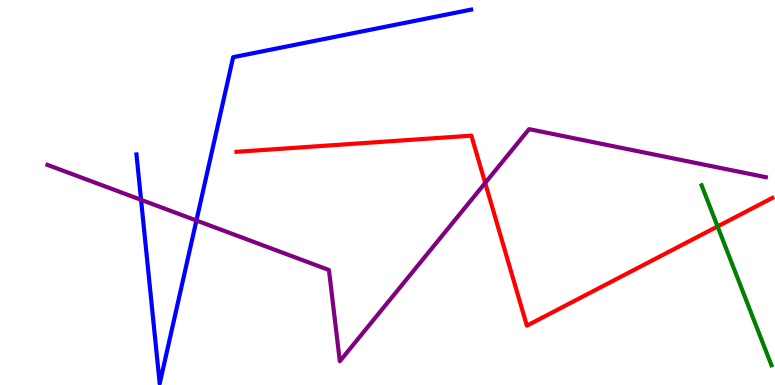[{'lines': ['blue', 'red'], 'intersections': []}, {'lines': ['green', 'red'], 'intersections': [{'x': 9.26, 'y': 4.12}]}, {'lines': ['purple', 'red'], 'intersections': [{'x': 6.26, 'y': 5.25}]}, {'lines': ['blue', 'green'], 'intersections': []}, {'lines': ['blue', 'purple'], 'intersections': [{'x': 1.82, 'y': 4.81}, {'x': 2.53, 'y': 4.27}]}, {'lines': ['green', 'purple'], 'intersections': []}]